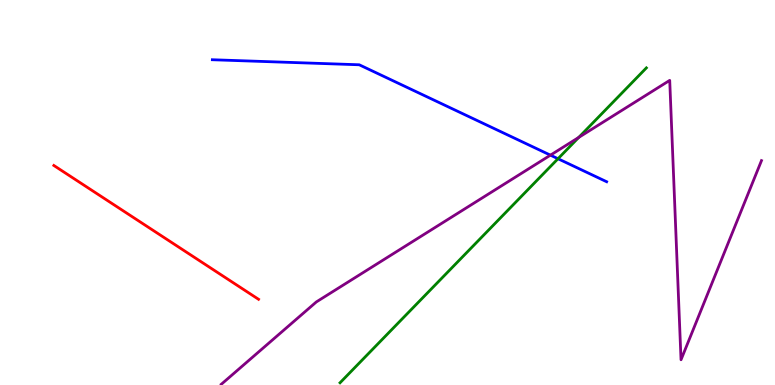[{'lines': ['blue', 'red'], 'intersections': []}, {'lines': ['green', 'red'], 'intersections': []}, {'lines': ['purple', 'red'], 'intersections': []}, {'lines': ['blue', 'green'], 'intersections': [{'x': 7.2, 'y': 5.88}]}, {'lines': ['blue', 'purple'], 'intersections': [{'x': 7.1, 'y': 5.97}]}, {'lines': ['green', 'purple'], 'intersections': [{'x': 7.47, 'y': 6.43}]}]